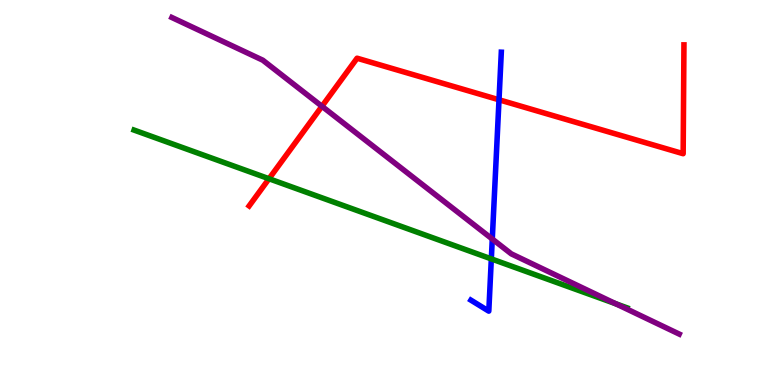[{'lines': ['blue', 'red'], 'intersections': [{'x': 6.44, 'y': 7.41}]}, {'lines': ['green', 'red'], 'intersections': [{'x': 3.47, 'y': 5.36}]}, {'lines': ['purple', 'red'], 'intersections': [{'x': 4.15, 'y': 7.24}]}, {'lines': ['blue', 'green'], 'intersections': [{'x': 6.34, 'y': 3.28}]}, {'lines': ['blue', 'purple'], 'intersections': [{'x': 6.35, 'y': 3.79}]}, {'lines': ['green', 'purple'], 'intersections': [{'x': 7.95, 'y': 2.11}]}]